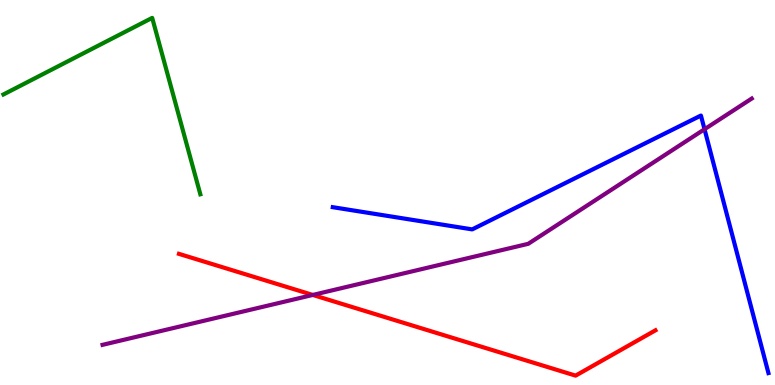[{'lines': ['blue', 'red'], 'intersections': []}, {'lines': ['green', 'red'], 'intersections': []}, {'lines': ['purple', 'red'], 'intersections': [{'x': 4.04, 'y': 2.34}]}, {'lines': ['blue', 'green'], 'intersections': []}, {'lines': ['blue', 'purple'], 'intersections': [{'x': 9.09, 'y': 6.64}]}, {'lines': ['green', 'purple'], 'intersections': []}]